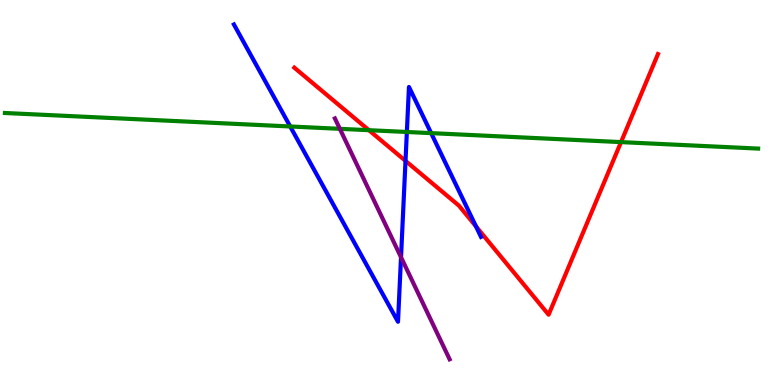[{'lines': ['blue', 'red'], 'intersections': [{'x': 5.23, 'y': 5.82}, {'x': 6.14, 'y': 4.12}]}, {'lines': ['green', 'red'], 'intersections': [{'x': 4.76, 'y': 6.62}, {'x': 8.01, 'y': 6.31}]}, {'lines': ['purple', 'red'], 'intersections': []}, {'lines': ['blue', 'green'], 'intersections': [{'x': 3.74, 'y': 6.71}, {'x': 5.25, 'y': 6.57}, {'x': 5.56, 'y': 6.54}]}, {'lines': ['blue', 'purple'], 'intersections': [{'x': 5.17, 'y': 3.32}]}, {'lines': ['green', 'purple'], 'intersections': [{'x': 4.39, 'y': 6.65}]}]